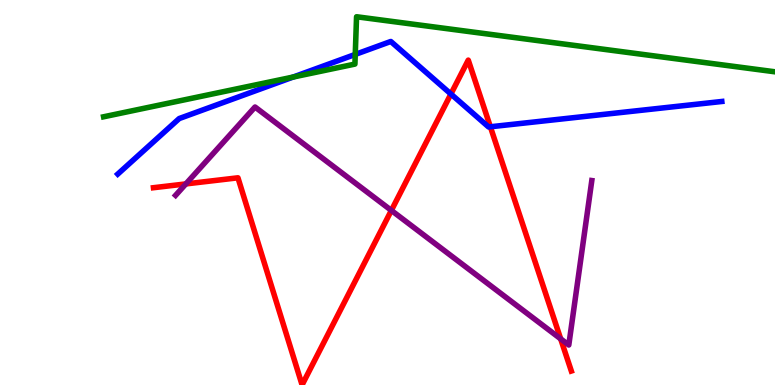[{'lines': ['blue', 'red'], 'intersections': [{'x': 5.82, 'y': 7.56}, {'x': 6.33, 'y': 6.71}]}, {'lines': ['green', 'red'], 'intersections': []}, {'lines': ['purple', 'red'], 'intersections': [{'x': 2.4, 'y': 5.22}, {'x': 5.05, 'y': 4.53}, {'x': 7.23, 'y': 1.2}]}, {'lines': ['blue', 'green'], 'intersections': [{'x': 3.78, 'y': 8.0}, {'x': 4.58, 'y': 8.59}]}, {'lines': ['blue', 'purple'], 'intersections': []}, {'lines': ['green', 'purple'], 'intersections': []}]